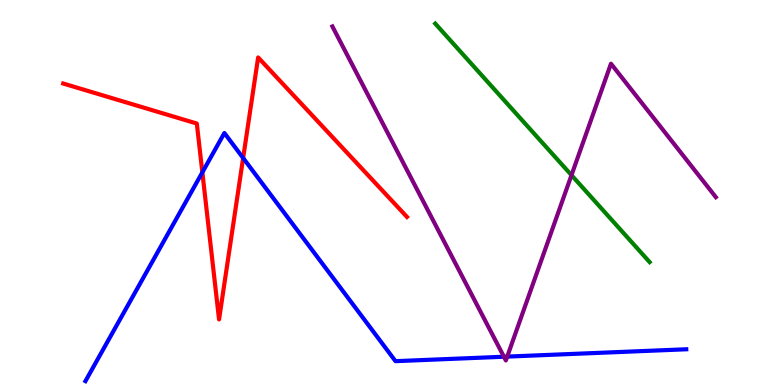[{'lines': ['blue', 'red'], 'intersections': [{'x': 2.61, 'y': 5.52}, {'x': 3.14, 'y': 5.9}]}, {'lines': ['green', 'red'], 'intersections': []}, {'lines': ['purple', 'red'], 'intersections': []}, {'lines': ['blue', 'green'], 'intersections': []}, {'lines': ['blue', 'purple'], 'intersections': [{'x': 6.5, 'y': 0.734}, {'x': 6.54, 'y': 0.738}]}, {'lines': ['green', 'purple'], 'intersections': [{'x': 7.37, 'y': 5.45}]}]